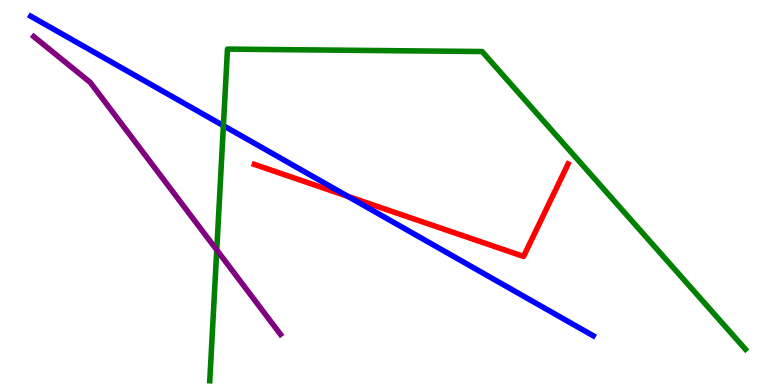[{'lines': ['blue', 'red'], 'intersections': [{'x': 4.49, 'y': 4.9}]}, {'lines': ['green', 'red'], 'intersections': []}, {'lines': ['purple', 'red'], 'intersections': []}, {'lines': ['blue', 'green'], 'intersections': [{'x': 2.88, 'y': 6.74}]}, {'lines': ['blue', 'purple'], 'intersections': []}, {'lines': ['green', 'purple'], 'intersections': [{'x': 2.8, 'y': 3.51}]}]